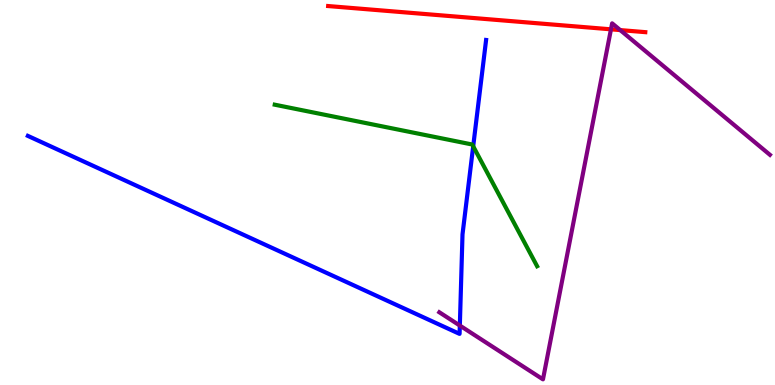[{'lines': ['blue', 'red'], 'intersections': []}, {'lines': ['green', 'red'], 'intersections': []}, {'lines': ['purple', 'red'], 'intersections': [{'x': 7.88, 'y': 9.24}, {'x': 8.0, 'y': 9.22}]}, {'lines': ['blue', 'green'], 'intersections': [{'x': 6.11, 'y': 6.2}]}, {'lines': ['blue', 'purple'], 'intersections': [{'x': 5.93, 'y': 1.54}]}, {'lines': ['green', 'purple'], 'intersections': []}]